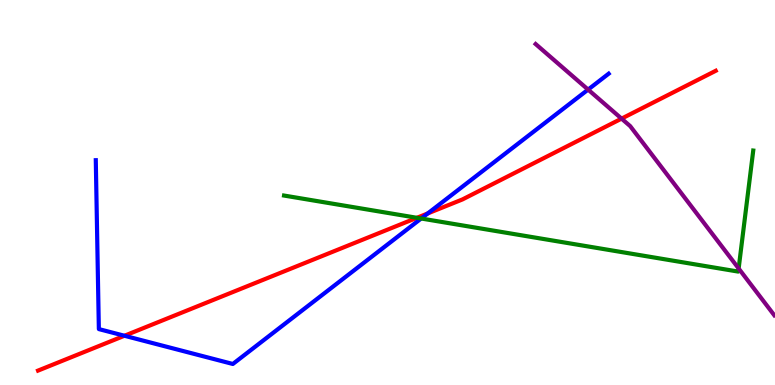[{'lines': ['blue', 'red'], 'intersections': [{'x': 1.61, 'y': 1.28}, {'x': 5.52, 'y': 4.46}]}, {'lines': ['green', 'red'], 'intersections': [{'x': 5.38, 'y': 4.34}]}, {'lines': ['purple', 'red'], 'intersections': [{'x': 8.02, 'y': 6.92}]}, {'lines': ['blue', 'green'], 'intersections': [{'x': 5.43, 'y': 4.32}]}, {'lines': ['blue', 'purple'], 'intersections': [{'x': 7.59, 'y': 7.67}]}, {'lines': ['green', 'purple'], 'intersections': [{'x': 9.53, 'y': 3.03}]}]